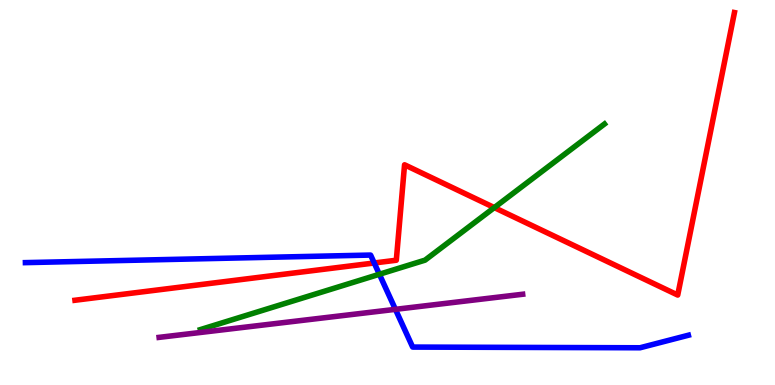[{'lines': ['blue', 'red'], 'intersections': [{'x': 4.83, 'y': 3.17}]}, {'lines': ['green', 'red'], 'intersections': [{'x': 6.38, 'y': 4.61}]}, {'lines': ['purple', 'red'], 'intersections': []}, {'lines': ['blue', 'green'], 'intersections': [{'x': 4.9, 'y': 2.88}]}, {'lines': ['blue', 'purple'], 'intersections': [{'x': 5.1, 'y': 1.97}]}, {'lines': ['green', 'purple'], 'intersections': []}]